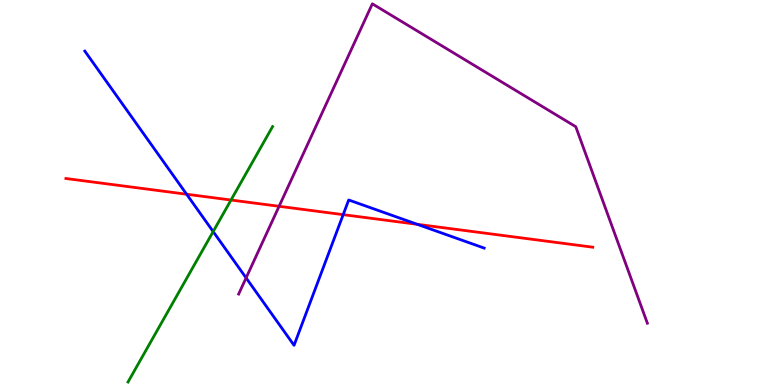[{'lines': ['blue', 'red'], 'intersections': [{'x': 2.41, 'y': 4.95}, {'x': 4.43, 'y': 4.42}, {'x': 5.38, 'y': 4.17}]}, {'lines': ['green', 'red'], 'intersections': [{'x': 2.98, 'y': 4.8}]}, {'lines': ['purple', 'red'], 'intersections': [{'x': 3.6, 'y': 4.64}]}, {'lines': ['blue', 'green'], 'intersections': [{'x': 2.75, 'y': 3.99}]}, {'lines': ['blue', 'purple'], 'intersections': [{'x': 3.18, 'y': 2.78}]}, {'lines': ['green', 'purple'], 'intersections': []}]